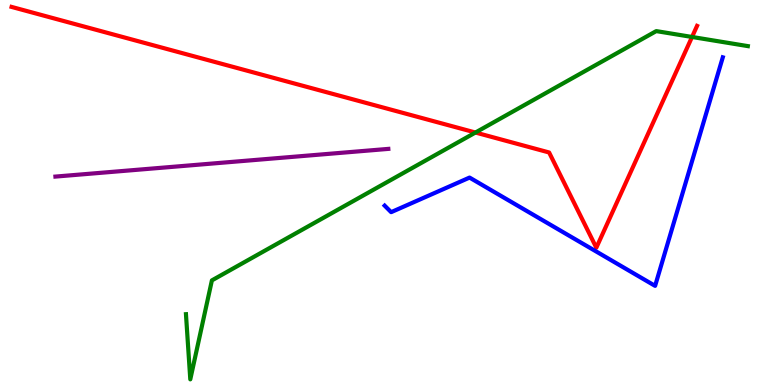[{'lines': ['blue', 'red'], 'intersections': []}, {'lines': ['green', 'red'], 'intersections': [{'x': 6.13, 'y': 6.56}, {'x': 8.93, 'y': 9.04}]}, {'lines': ['purple', 'red'], 'intersections': []}, {'lines': ['blue', 'green'], 'intersections': []}, {'lines': ['blue', 'purple'], 'intersections': []}, {'lines': ['green', 'purple'], 'intersections': []}]